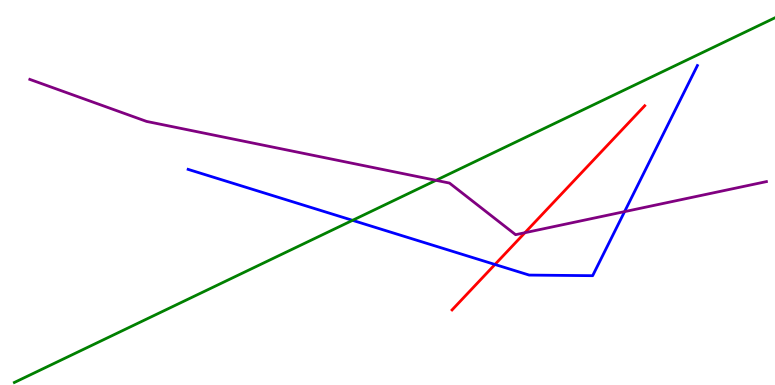[{'lines': ['blue', 'red'], 'intersections': [{'x': 6.39, 'y': 3.13}]}, {'lines': ['green', 'red'], 'intersections': []}, {'lines': ['purple', 'red'], 'intersections': [{'x': 6.77, 'y': 3.96}]}, {'lines': ['blue', 'green'], 'intersections': [{'x': 4.55, 'y': 4.28}]}, {'lines': ['blue', 'purple'], 'intersections': [{'x': 8.06, 'y': 4.5}]}, {'lines': ['green', 'purple'], 'intersections': [{'x': 5.63, 'y': 5.32}]}]